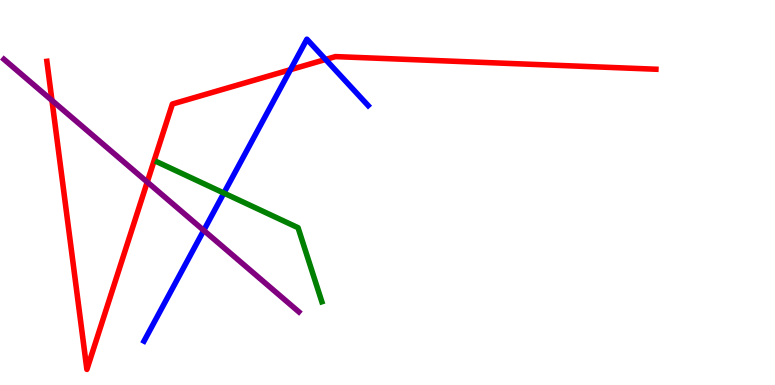[{'lines': ['blue', 'red'], 'intersections': [{'x': 3.75, 'y': 8.19}, {'x': 4.2, 'y': 8.46}]}, {'lines': ['green', 'red'], 'intersections': []}, {'lines': ['purple', 'red'], 'intersections': [{'x': 0.67, 'y': 7.39}, {'x': 1.9, 'y': 5.27}]}, {'lines': ['blue', 'green'], 'intersections': [{'x': 2.89, 'y': 4.99}]}, {'lines': ['blue', 'purple'], 'intersections': [{'x': 2.63, 'y': 4.02}]}, {'lines': ['green', 'purple'], 'intersections': []}]